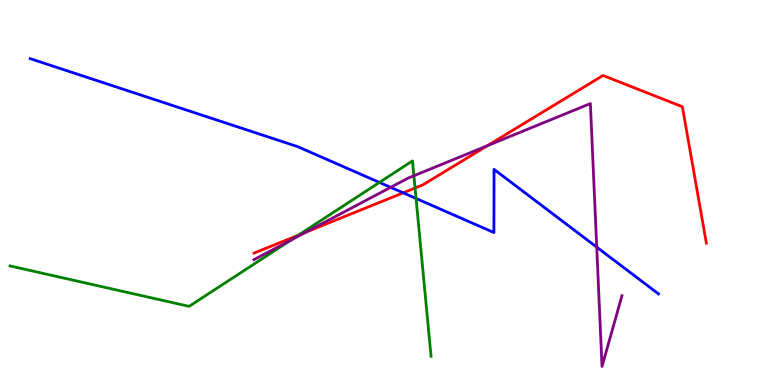[{'lines': ['blue', 'red'], 'intersections': [{'x': 5.2, 'y': 4.99}]}, {'lines': ['green', 'red'], 'intersections': [{'x': 3.85, 'y': 3.89}, {'x': 5.36, 'y': 5.12}]}, {'lines': ['purple', 'red'], 'intersections': [{'x': 3.95, 'y': 3.97}, {'x': 6.29, 'y': 6.22}]}, {'lines': ['blue', 'green'], 'intersections': [{'x': 4.9, 'y': 5.26}, {'x': 5.37, 'y': 4.85}]}, {'lines': ['blue', 'purple'], 'intersections': [{'x': 5.04, 'y': 5.13}, {'x': 7.7, 'y': 3.58}]}, {'lines': ['green', 'purple'], 'intersections': [{'x': 3.75, 'y': 3.76}, {'x': 5.34, 'y': 5.43}]}]